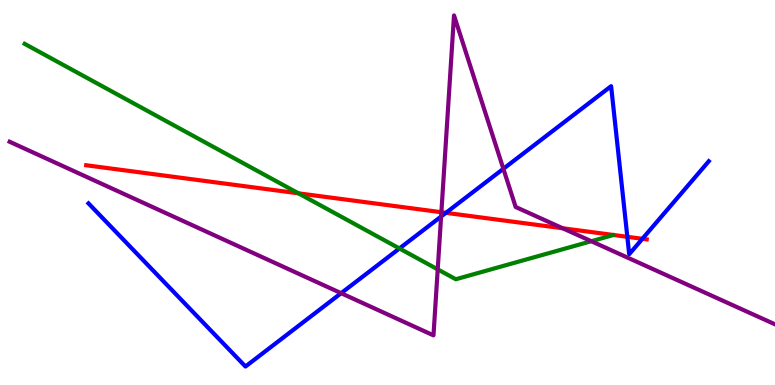[{'lines': ['blue', 'red'], 'intersections': [{'x': 5.75, 'y': 4.47}, {'x': 8.09, 'y': 3.85}, {'x': 8.29, 'y': 3.8}]}, {'lines': ['green', 'red'], 'intersections': [{'x': 3.85, 'y': 4.98}]}, {'lines': ['purple', 'red'], 'intersections': [{'x': 5.7, 'y': 4.49}, {'x': 7.26, 'y': 4.07}]}, {'lines': ['blue', 'green'], 'intersections': [{'x': 5.15, 'y': 3.55}]}, {'lines': ['blue', 'purple'], 'intersections': [{'x': 4.4, 'y': 2.38}, {'x': 5.69, 'y': 4.38}, {'x': 6.5, 'y': 5.62}]}, {'lines': ['green', 'purple'], 'intersections': [{'x': 5.65, 'y': 3.0}, {'x': 7.63, 'y': 3.73}]}]